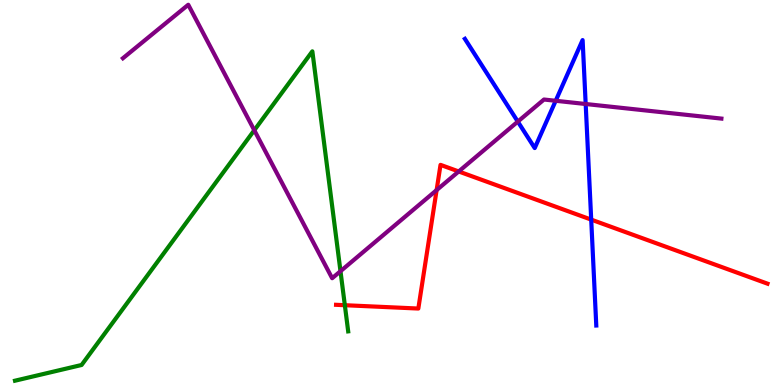[{'lines': ['blue', 'red'], 'intersections': [{'x': 7.63, 'y': 4.3}]}, {'lines': ['green', 'red'], 'intersections': [{'x': 4.45, 'y': 2.07}]}, {'lines': ['purple', 'red'], 'intersections': [{'x': 5.63, 'y': 5.06}, {'x': 5.92, 'y': 5.55}]}, {'lines': ['blue', 'green'], 'intersections': []}, {'lines': ['blue', 'purple'], 'intersections': [{'x': 6.68, 'y': 6.84}, {'x': 7.17, 'y': 7.38}, {'x': 7.56, 'y': 7.3}]}, {'lines': ['green', 'purple'], 'intersections': [{'x': 3.28, 'y': 6.62}, {'x': 4.39, 'y': 2.96}]}]